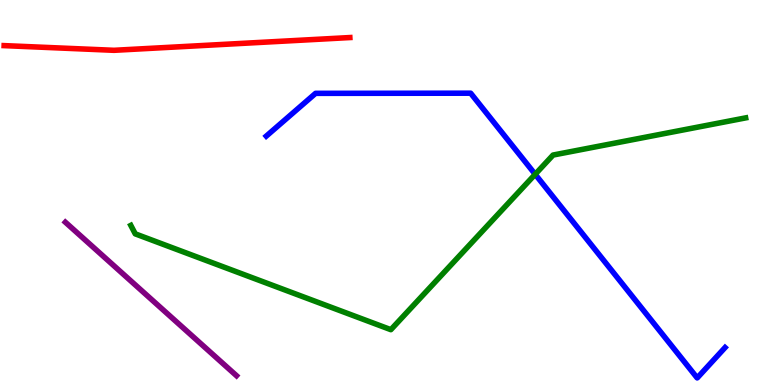[{'lines': ['blue', 'red'], 'intersections': []}, {'lines': ['green', 'red'], 'intersections': []}, {'lines': ['purple', 'red'], 'intersections': []}, {'lines': ['blue', 'green'], 'intersections': [{'x': 6.91, 'y': 5.47}]}, {'lines': ['blue', 'purple'], 'intersections': []}, {'lines': ['green', 'purple'], 'intersections': []}]